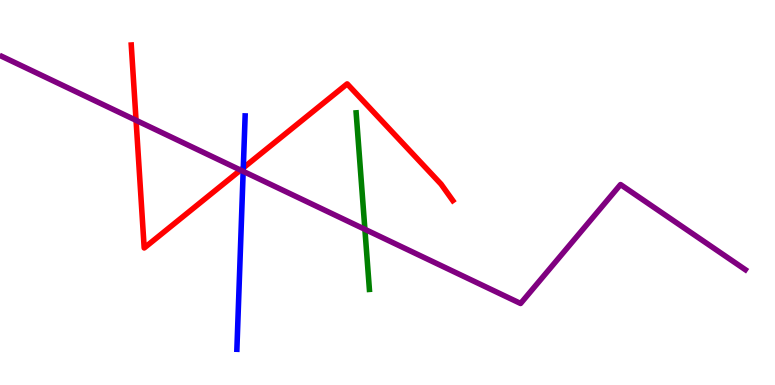[{'lines': ['blue', 'red'], 'intersections': [{'x': 3.14, 'y': 5.64}]}, {'lines': ['green', 'red'], 'intersections': []}, {'lines': ['purple', 'red'], 'intersections': [{'x': 1.76, 'y': 6.88}, {'x': 3.1, 'y': 5.58}]}, {'lines': ['blue', 'green'], 'intersections': []}, {'lines': ['blue', 'purple'], 'intersections': [{'x': 3.14, 'y': 5.55}]}, {'lines': ['green', 'purple'], 'intersections': [{'x': 4.71, 'y': 4.04}]}]